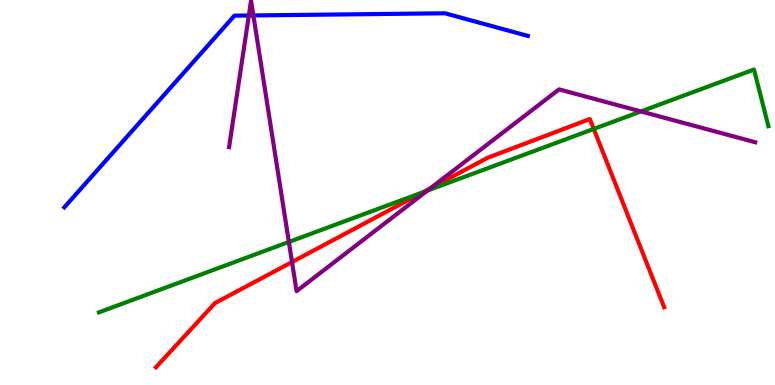[{'lines': ['blue', 'red'], 'intersections': []}, {'lines': ['green', 'red'], 'intersections': [{'x': 5.46, 'y': 5.01}, {'x': 7.66, 'y': 6.65}]}, {'lines': ['purple', 'red'], 'intersections': [{'x': 3.77, 'y': 3.19}, {'x': 5.55, 'y': 5.11}]}, {'lines': ['blue', 'green'], 'intersections': []}, {'lines': ['blue', 'purple'], 'intersections': [{'x': 3.21, 'y': 9.6}, {'x': 3.27, 'y': 9.6}]}, {'lines': ['green', 'purple'], 'intersections': [{'x': 3.73, 'y': 3.72}, {'x': 5.51, 'y': 5.05}, {'x': 8.27, 'y': 7.11}]}]